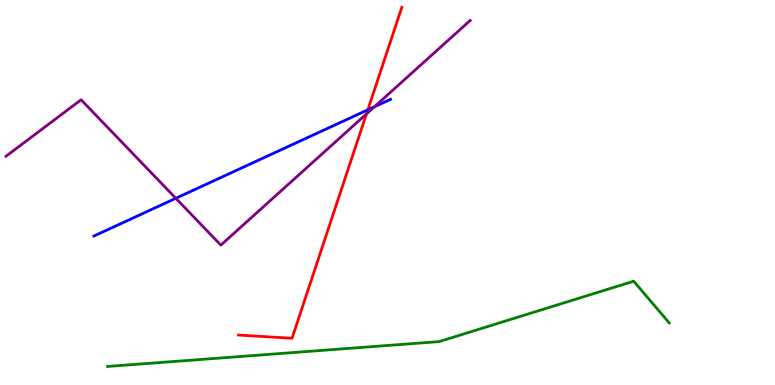[{'lines': ['blue', 'red'], 'intersections': [{'x': 4.75, 'y': 7.15}]}, {'lines': ['green', 'red'], 'intersections': []}, {'lines': ['purple', 'red'], 'intersections': [{'x': 4.73, 'y': 7.04}]}, {'lines': ['blue', 'green'], 'intersections': []}, {'lines': ['blue', 'purple'], 'intersections': [{'x': 2.27, 'y': 4.85}, {'x': 4.83, 'y': 7.23}]}, {'lines': ['green', 'purple'], 'intersections': []}]